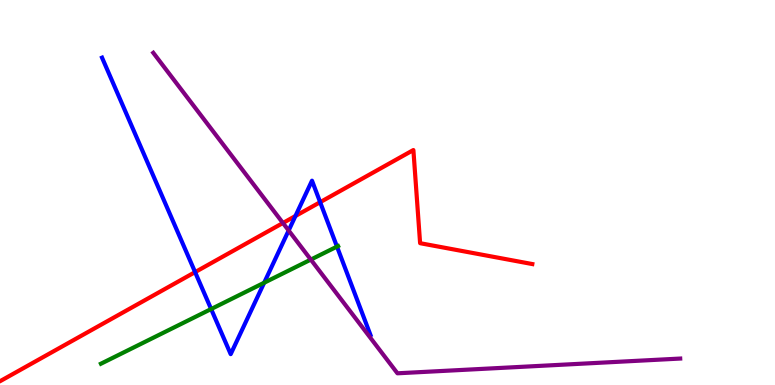[{'lines': ['blue', 'red'], 'intersections': [{'x': 2.52, 'y': 2.93}, {'x': 3.81, 'y': 4.39}, {'x': 4.13, 'y': 4.75}]}, {'lines': ['green', 'red'], 'intersections': []}, {'lines': ['purple', 'red'], 'intersections': [{'x': 3.65, 'y': 4.21}]}, {'lines': ['blue', 'green'], 'intersections': [{'x': 2.72, 'y': 1.97}, {'x': 3.41, 'y': 2.66}, {'x': 4.35, 'y': 3.59}]}, {'lines': ['blue', 'purple'], 'intersections': [{'x': 3.72, 'y': 4.01}]}, {'lines': ['green', 'purple'], 'intersections': [{'x': 4.01, 'y': 3.26}]}]